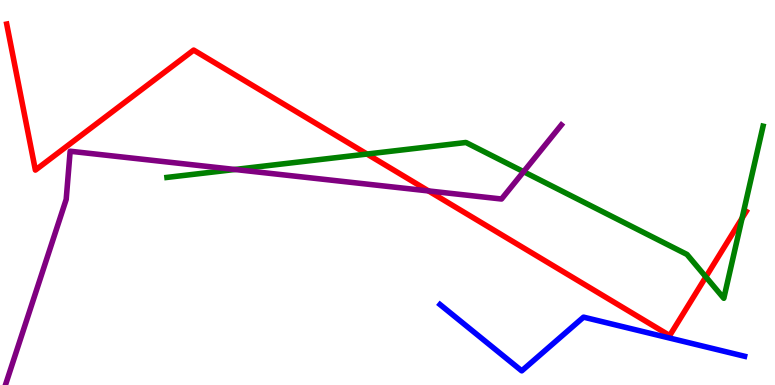[{'lines': ['blue', 'red'], 'intersections': []}, {'lines': ['green', 'red'], 'intersections': [{'x': 4.74, 'y': 6.0}, {'x': 9.11, 'y': 2.81}, {'x': 9.58, 'y': 4.33}]}, {'lines': ['purple', 'red'], 'intersections': [{'x': 5.53, 'y': 5.04}]}, {'lines': ['blue', 'green'], 'intersections': []}, {'lines': ['blue', 'purple'], 'intersections': []}, {'lines': ['green', 'purple'], 'intersections': [{'x': 3.03, 'y': 5.6}, {'x': 6.76, 'y': 5.54}]}]